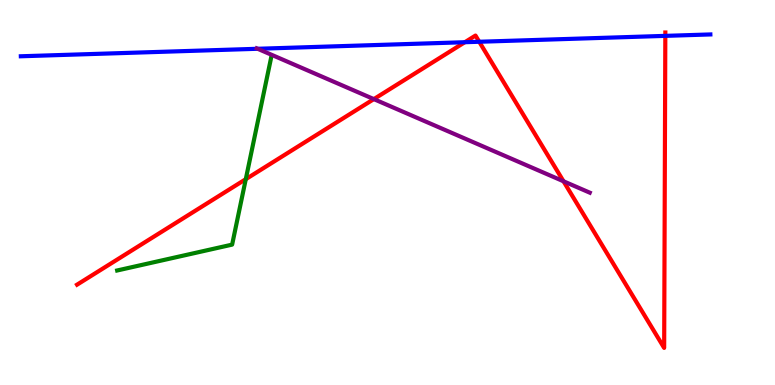[{'lines': ['blue', 'red'], 'intersections': [{'x': 6.0, 'y': 8.9}, {'x': 6.18, 'y': 8.92}, {'x': 8.58, 'y': 9.07}]}, {'lines': ['green', 'red'], 'intersections': [{'x': 3.17, 'y': 5.35}]}, {'lines': ['purple', 'red'], 'intersections': [{'x': 4.82, 'y': 7.43}, {'x': 7.27, 'y': 5.29}]}, {'lines': ['blue', 'green'], 'intersections': []}, {'lines': ['blue', 'purple'], 'intersections': [{'x': 3.32, 'y': 8.73}]}, {'lines': ['green', 'purple'], 'intersections': []}]